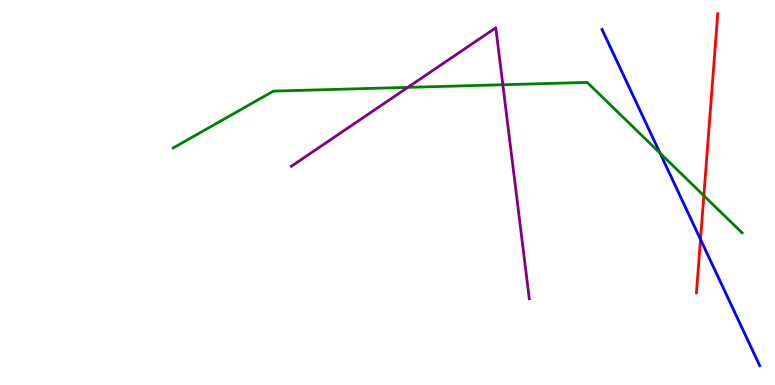[{'lines': ['blue', 'red'], 'intersections': [{'x': 9.04, 'y': 3.78}]}, {'lines': ['green', 'red'], 'intersections': [{'x': 9.08, 'y': 4.92}]}, {'lines': ['purple', 'red'], 'intersections': []}, {'lines': ['blue', 'green'], 'intersections': [{'x': 8.52, 'y': 6.02}]}, {'lines': ['blue', 'purple'], 'intersections': []}, {'lines': ['green', 'purple'], 'intersections': [{'x': 5.26, 'y': 7.73}, {'x': 6.49, 'y': 7.8}]}]